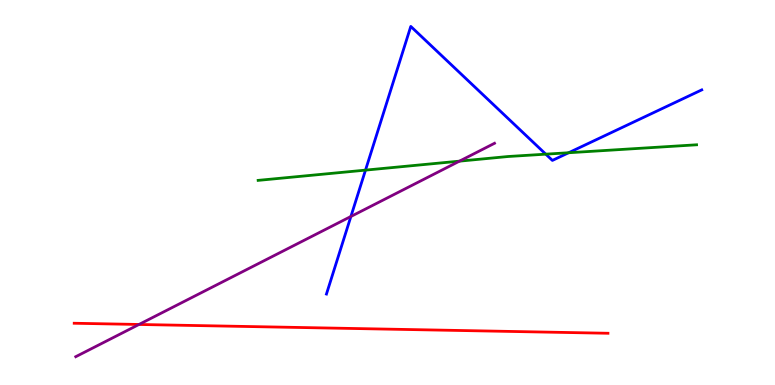[{'lines': ['blue', 'red'], 'intersections': []}, {'lines': ['green', 'red'], 'intersections': []}, {'lines': ['purple', 'red'], 'intersections': [{'x': 1.79, 'y': 1.57}]}, {'lines': ['blue', 'green'], 'intersections': [{'x': 4.72, 'y': 5.58}, {'x': 7.04, 'y': 6.0}, {'x': 7.34, 'y': 6.03}]}, {'lines': ['blue', 'purple'], 'intersections': [{'x': 4.53, 'y': 4.38}]}, {'lines': ['green', 'purple'], 'intersections': [{'x': 5.93, 'y': 5.81}]}]